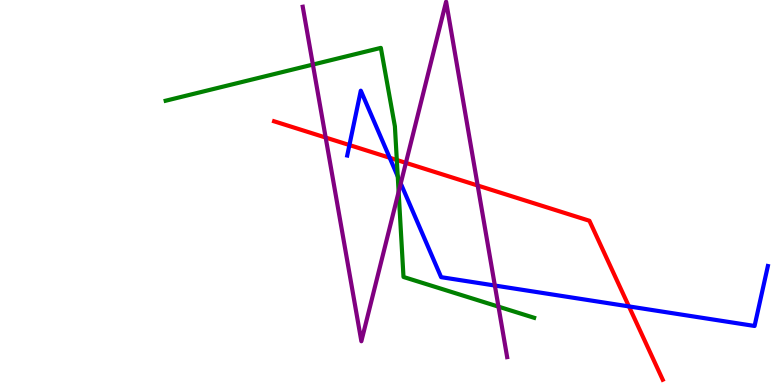[{'lines': ['blue', 'red'], 'intersections': [{'x': 4.51, 'y': 6.23}, {'x': 5.03, 'y': 5.9}, {'x': 8.12, 'y': 2.04}]}, {'lines': ['green', 'red'], 'intersections': [{'x': 5.12, 'y': 5.84}]}, {'lines': ['purple', 'red'], 'intersections': [{'x': 4.2, 'y': 6.43}, {'x': 5.24, 'y': 5.77}, {'x': 6.16, 'y': 5.18}]}, {'lines': ['blue', 'green'], 'intersections': [{'x': 5.13, 'y': 5.42}]}, {'lines': ['blue', 'purple'], 'intersections': [{'x': 5.17, 'y': 5.24}, {'x': 6.39, 'y': 2.58}]}, {'lines': ['green', 'purple'], 'intersections': [{'x': 4.04, 'y': 8.32}, {'x': 5.14, 'y': 5.02}, {'x': 6.43, 'y': 2.04}]}]